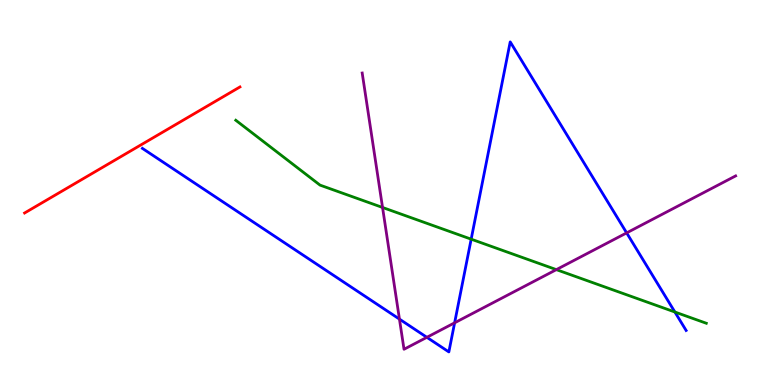[{'lines': ['blue', 'red'], 'intersections': []}, {'lines': ['green', 'red'], 'intersections': []}, {'lines': ['purple', 'red'], 'intersections': []}, {'lines': ['blue', 'green'], 'intersections': [{'x': 6.08, 'y': 3.79}, {'x': 8.71, 'y': 1.9}]}, {'lines': ['blue', 'purple'], 'intersections': [{'x': 5.15, 'y': 1.71}, {'x': 5.51, 'y': 1.24}, {'x': 5.87, 'y': 1.62}, {'x': 8.09, 'y': 3.95}]}, {'lines': ['green', 'purple'], 'intersections': [{'x': 4.94, 'y': 4.61}, {'x': 7.18, 'y': 3.0}]}]